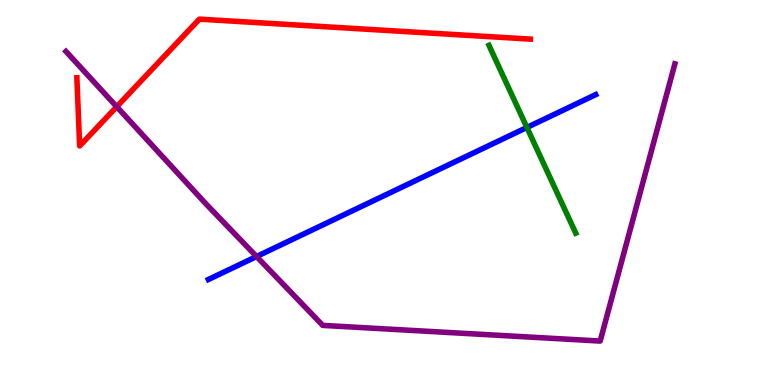[{'lines': ['blue', 'red'], 'intersections': []}, {'lines': ['green', 'red'], 'intersections': []}, {'lines': ['purple', 'red'], 'intersections': [{'x': 1.51, 'y': 7.23}]}, {'lines': ['blue', 'green'], 'intersections': [{'x': 6.8, 'y': 6.69}]}, {'lines': ['blue', 'purple'], 'intersections': [{'x': 3.31, 'y': 3.34}]}, {'lines': ['green', 'purple'], 'intersections': []}]